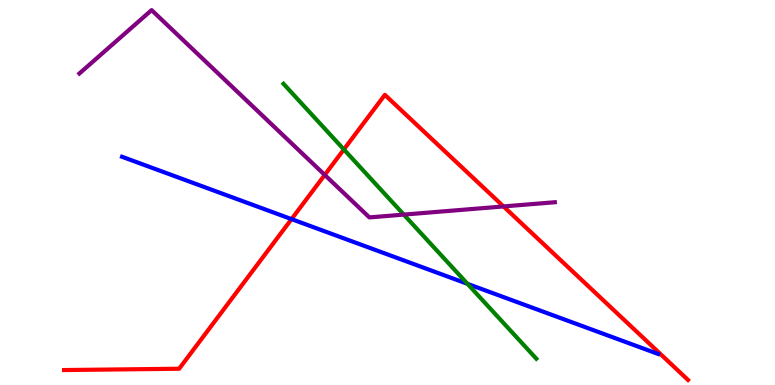[{'lines': ['blue', 'red'], 'intersections': [{'x': 3.76, 'y': 4.31}]}, {'lines': ['green', 'red'], 'intersections': [{'x': 4.44, 'y': 6.12}]}, {'lines': ['purple', 'red'], 'intersections': [{'x': 4.19, 'y': 5.46}, {'x': 6.5, 'y': 4.64}]}, {'lines': ['blue', 'green'], 'intersections': [{'x': 6.03, 'y': 2.63}]}, {'lines': ['blue', 'purple'], 'intersections': []}, {'lines': ['green', 'purple'], 'intersections': [{'x': 5.21, 'y': 4.43}]}]